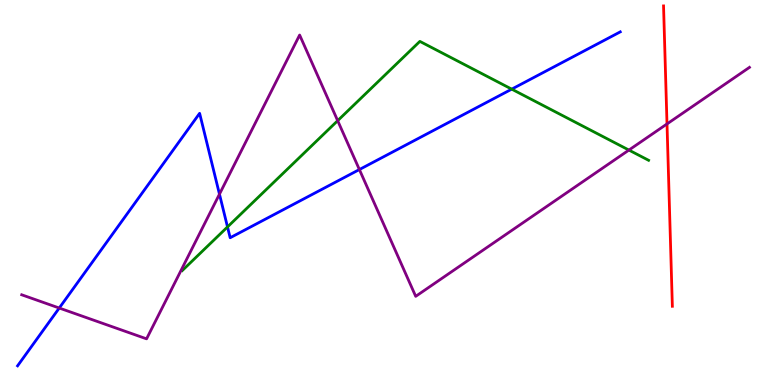[{'lines': ['blue', 'red'], 'intersections': []}, {'lines': ['green', 'red'], 'intersections': []}, {'lines': ['purple', 'red'], 'intersections': [{'x': 8.61, 'y': 6.78}]}, {'lines': ['blue', 'green'], 'intersections': [{'x': 2.94, 'y': 4.11}, {'x': 6.6, 'y': 7.68}]}, {'lines': ['blue', 'purple'], 'intersections': [{'x': 0.764, 'y': 2.0}, {'x': 2.83, 'y': 4.96}, {'x': 4.64, 'y': 5.6}]}, {'lines': ['green', 'purple'], 'intersections': [{'x': 4.36, 'y': 6.87}, {'x': 8.12, 'y': 6.1}]}]